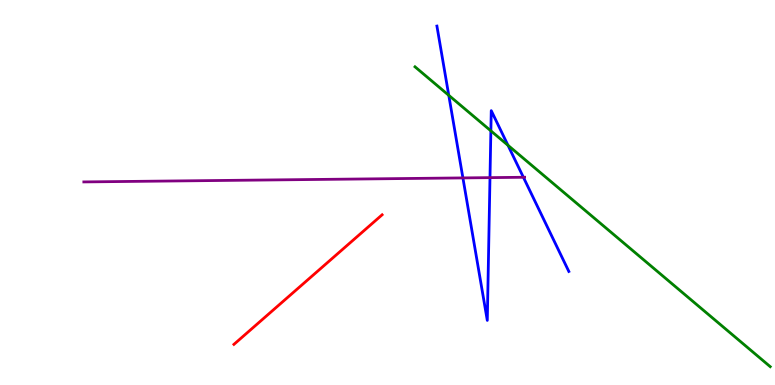[{'lines': ['blue', 'red'], 'intersections': []}, {'lines': ['green', 'red'], 'intersections': []}, {'lines': ['purple', 'red'], 'intersections': []}, {'lines': ['blue', 'green'], 'intersections': [{'x': 5.79, 'y': 7.52}, {'x': 6.33, 'y': 6.6}, {'x': 6.55, 'y': 6.23}]}, {'lines': ['blue', 'purple'], 'intersections': [{'x': 5.97, 'y': 5.38}, {'x': 6.32, 'y': 5.39}, {'x': 6.75, 'y': 5.4}]}, {'lines': ['green', 'purple'], 'intersections': []}]